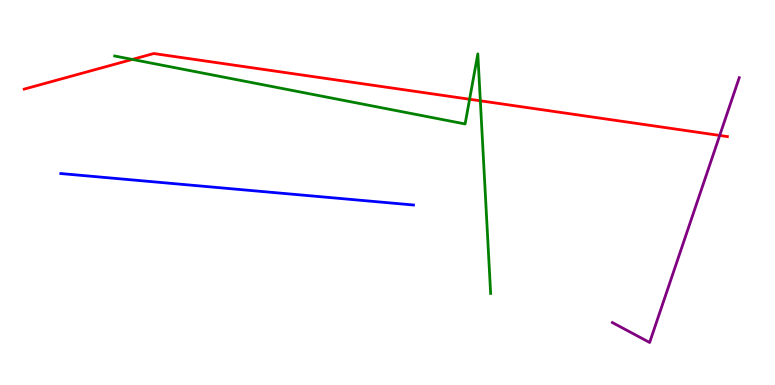[{'lines': ['blue', 'red'], 'intersections': []}, {'lines': ['green', 'red'], 'intersections': [{'x': 1.71, 'y': 8.46}, {'x': 6.06, 'y': 7.42}, {'x': 6.2, 'y': 7.38}]}, {'lines': ['purple', 'red'], 'intersections': [{'x': 9.29, 'y': 6.48}]}, {'lines': ['blue', 'green'], 'intersections': []}, {'lines': ['blue', 'purple'], 'intersections': []}, {'lines': ['green', 'purple'], 'intersections': []}]